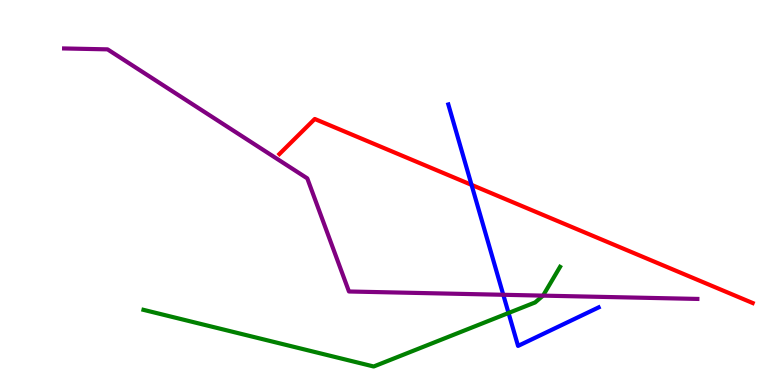[{'lines': ['blue', 'red'], 'intersections': [{'x': 6.08, 'y': 5.2}]}, {'lines': ['green', 'red'], 'intersections': []}, {'lines': ['purple', 'red'], 'intersections': []}, {'lines': ['blue', 'green'], 'intersections': [{'x': 6.56, 'y': 1.87}]}, {'lines': ['blue', 'purple'], 'intersections': [{'x': 6.49, 'y': 2.34}]}, {'lines': ['green', 'purple'], 'intersections': [{'x': 7.01, 'y': 2.32}]}]